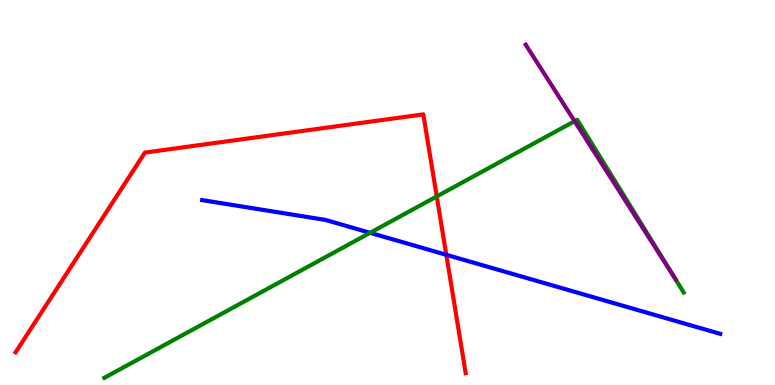[{'lines': ['blue', 'red'], 'intersections': [{'x': 5.76, 'y': 3.38}]}, {'lines': ['green', 'red'], 'intersections': [{'x': 5.64, 'y': 4.9}]}, {'lines': ['purple', 'red'], 'intersections': []}, {'lines': ['blue', 'green'], 'intersections': [{'x': 4.78, 'y': 3.95}]}, {'lines': ['blue', 'purple'], 'intersections': []}, {'lines': ['green', 'purple'], 'intersections': [{'x': 7.41, 'y': 6.85}, {'x': 8.69, 'y': 2.83}]}]